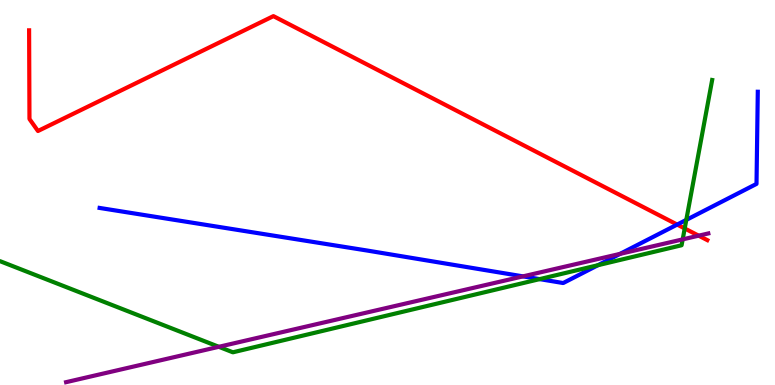[{'lines': ['blue', 'red'], 'intersections': [{'x': 8.74, 'y': 4.17}]}, {'lines': ['green', 'red'], 'intersections': [{'x': 8.83, 'y': 4.07}]}, {'lines': ['purple', 'red'], 'intersections': [{'x': 9.02, 'y': 3.88}]}, {'lines': ['blue', 'green'], 'intersections': [{'x': 6.96, 'y': 2.75}, {'x': 7.72, 'y': 3.11}, {'x': 8.86, 'y': 4.29}]}, {'lines': ['blue', 'purple'], 'intersections': [{'x': 6.75, 'y': 2.82}, {'x': 8.0, 'y': 3.41}]}, {'lines': ['green', 'purple'], 'intersections': [{'x': 2.82, 'y': 0.992}, {'x': 8.81, 'y': 3.78}]}]